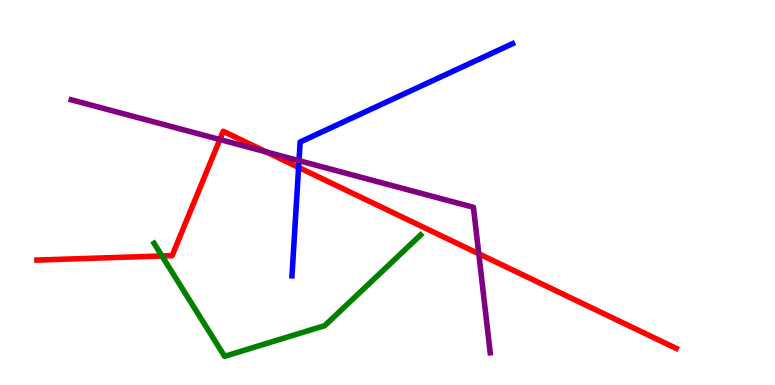[{'lines': ['blue', 'red'], 'intersections': [{'x': 3.85, 'y': 5.65}]}, {'lines': ['green', 'red'], 'intersections': [{'x': 2.09, 'y': 3.35}]}, {'lines': ['purple', 'red'], 'intersections': [{'x': 2.84, 'y': 6.38}, {'x': 3.44, 'y': 6.05}, {'x': 6.18, 'y': 3.41}]}, {'lines': ['blue', 'green'], 'intersections': []}, {'lines': ['blue', 'purple'], 'intersections': [{'x': 3.86, 'y': 5.83}]}, {'lines': ['green', 'purple'], 'intersections': []}]